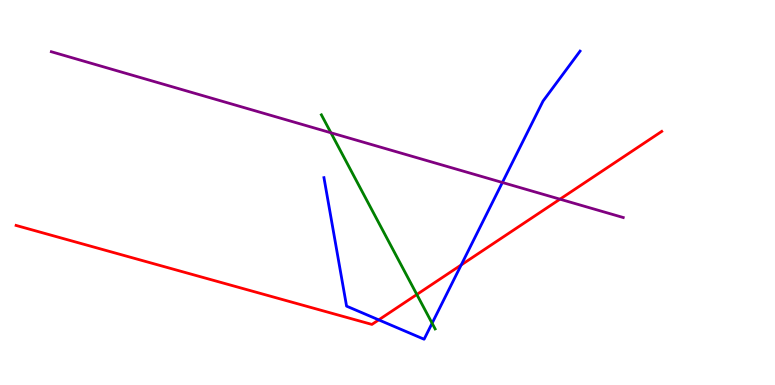[{'lines': ['blue', 'red'], 'intersections': [{'x': 4.89, 'y': 1.69}, {'x': 5.95, 'y': 3.12}]}, {'lines': ['green', 'red'], 'intersections': [{'x': 5.38, 'y': 2.35}]}, {'lines': ['purple', 'red'], 'intersections': [{'x': 7.23, 'y': 4.83}]}, {'lines': ['blue', 'green'], 'intersections': [{'x': 5.58, 'y': 1.6}]}, {'lines': ['blue', 'purple'], 'intersections': [{'x': 6.48, 'y': 5.26}]}, {'lines': ['green', 'purple'], 'intersections': [{'x': 4.27, 'y': 6.55}]}]